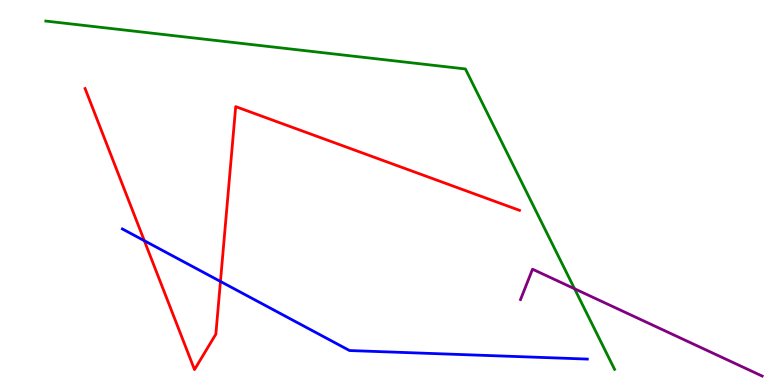[{'lines': ['blue', 'red'], 'intersections': [{'x': 1.86, 'y': 3.75}, {'x': 2.84, 'y': 2.69}]}, {'lines': ['green', 'red'], 'intersections': []}, {'lines': ['purple', 'red'], 'intersections': []}, {'lines': ['blue', 'green'], 'intersections': []}, {'lines': ['blue', 'purple'], 'intersections': []}, {'lines': ['green', 'purple'], 'intersections': [{'x': 7.41, 'y': 2.5}]}]